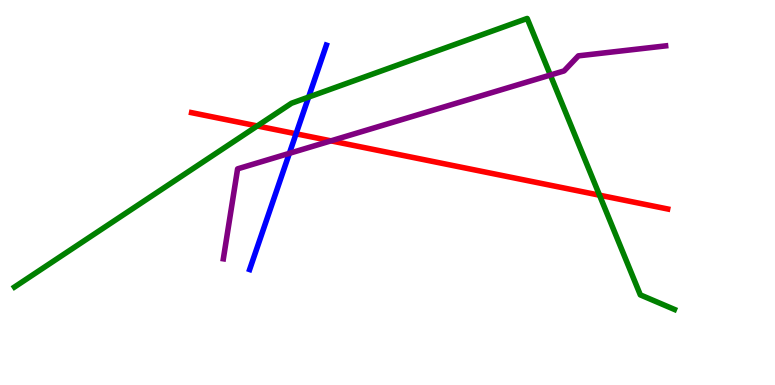[{'lines': ['blue', 'red'], 'intersections': [{'x': 3.82, 'y': 6.52}]}, {'lines': ['green', 'red'], 'intersections': [{'x': 3.32, 'y': 6.73}, {'x': 7.74, 'y': 4.93}]}, {'lines': ['purple', 'red'], 'intersections': [{'x': 4.27, 'y': 6.34}]}, {'lines': ['blue', 'green'], 'intersections': [{'x': 3.98, 'y': 7.48}]}, {'lines': ['blue', 'purple'], 'intersections': [{'x': 3.73, 'y': 6.02}]}, {'lines': ['green', 'purple'], 'intersections': [{'x': 7.1, 'y': 8.05}]}]